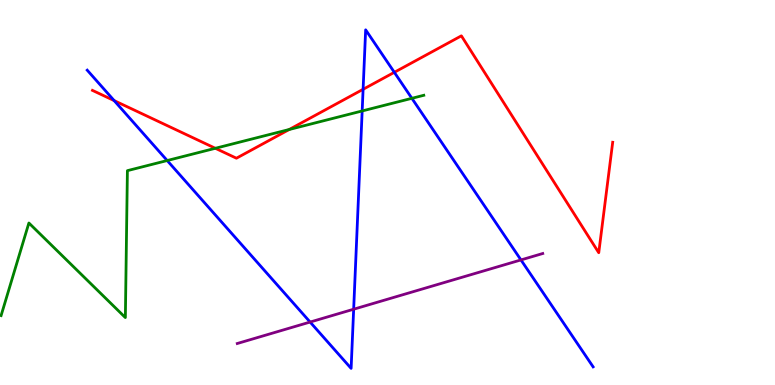[{'lines': ['blue', 'red'], 'intersections': [{'x': 1.47, 'y': 7.39}, {'x': 4.69, 'y': 7.68}, {'x': 5.09, 'y': 8.12}]}, {'lines': ['green', 'red'], 'intersections': [{'x': 2.78, 'y': 6.15}, {'x': 3.73, 'y': 6.64}]}, {'lines': ['purple', 'red'], 'intersections': []}, {'lines': ['blue', 'green'], 'intersections': [{'x': 2.16, 'y': 5.83}, {'x': 4.67, 'y': 7.12}, {'x': 5.31, 'y': 7.45}]}, {'lines': ['blue', 'purple'], 'intersections': [{'x': 4.0, 'y': 1.64}, {'x': 4.56, 'y': 1.97}, {'x': 6.72, 'y': 3.25}]}, {'lines': ['green', 'purple'], 'intersections': []}]